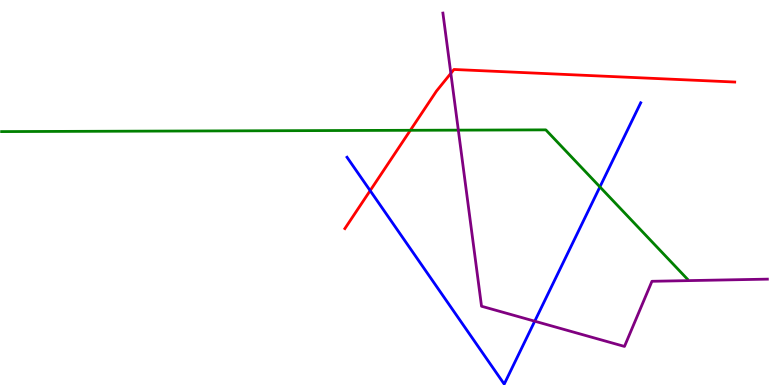[{'lines': ['blue', 'red'], 'intersections': [{'x': 4.78, 'y': 5.05}]}, {'lines': ['green', 'red'], 'intersections': [{'x': 5.29, 'y': 6.62}]}, {'lines': ['purple', 'red'], 'intersections': [{'x': 5.82, 'y': 8.1}]}, {'lines': ['blue', 'green'], 'intersections': [{'x': 7.74, 'y': 5.15}]}, {'lines': ['blue', 'purple'], 'intersections': [{'x': 6.9, 'y': 1.66}]}, {'lines': ['green', 'purple'], 'intersections': [{'x': 5.91, 'y': 6.62}]}]